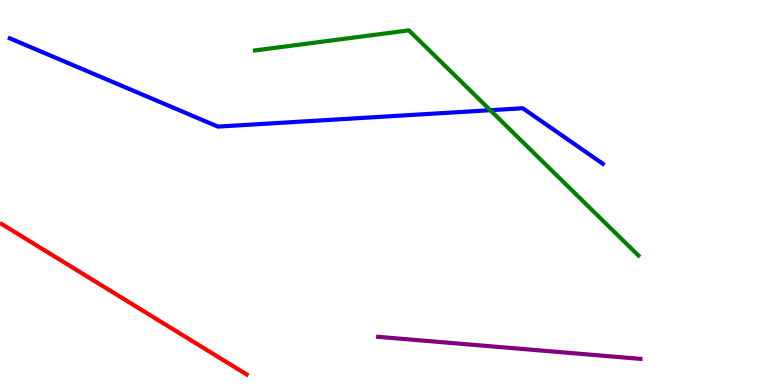[{'lines': ['blue', 'red'], 'intersections': []}, {'lines': ['green', 'red'], 'intersections': []}, {'lines': ['purple', 'red'], 'intersections': []}, {'lines': ['blue', 'green'], 'intersections': [{'x': 6.33, 'y': 7.14}]}, {'lines': ['blue', 'purple'], 'intersections': []}, {'lines': ['green', 'purple'], 'intersections': []}]